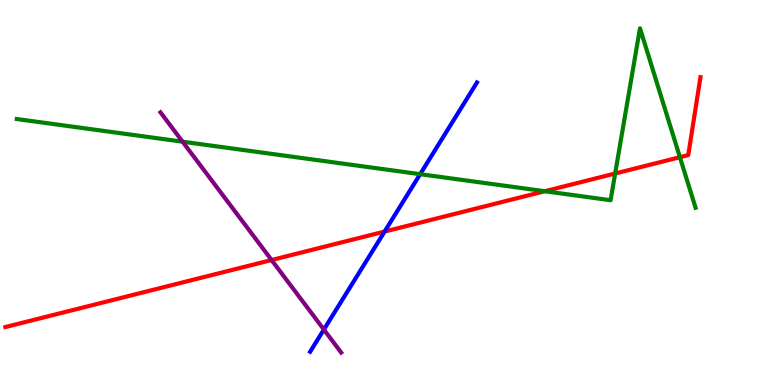[{'lines': ['blue', 'red'], 'intersections': [{'x': 4.96, 'y': 3.99}]}, {'lines': ['green', 'red'], 'intersections': [{'x': 7.03, 'y': 5.03}, {'x': 7.94, 'y': 5.49}, {'x': 8.77, 'y': 5.92}]}, {'lines': ['purple', 'red'], 'intersections': [{'x': 3.5, 'y': 3.25}]}, {'lines': ['blue', 'green'], 'intersections': [{'x': 5.42, 'y': 5.48}]}, {'lines': ['blue', 'purple'], 'intersections': [{'x': 4.18, 'y': 1.44}]}, {'lines': ['green', 'purple'], 'intersections': [{'x': 2.36, 'y': 6.32}]}]